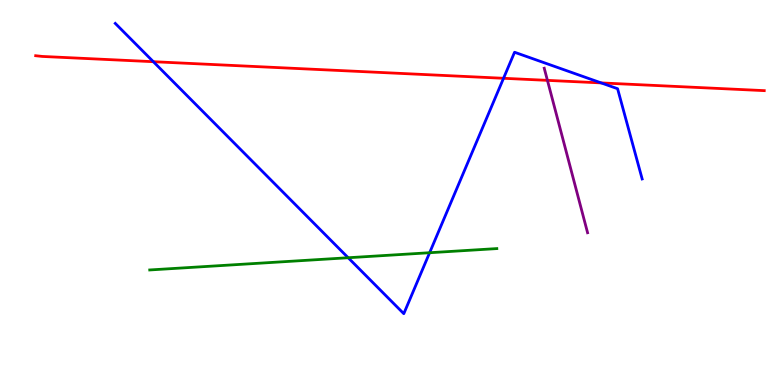[{'lines': ['blue', 'red'], 'intersections': [{'x': 1.98, 'y': 8.4}, {'x': 6.5, 'y': 7.97}, {'x': 7.76, 'y': 7.85}]}, {'lines': ['green', 'red'], 'intersections': []}, {'lines': ['purple', 'red'], 'intersections': [{'x': 7.06, 'y': 7.91}]}, {'lines': ['blue', 'green'], 'intersections': [{'x': 4.49, 'y': 3.31}, {'x': 5.54, 'y': 3.44}]}, {'lines': ['blue', 'purple'], 'intersections': []}, {'lines': ['green', 'purple'], 'intersections': []}]